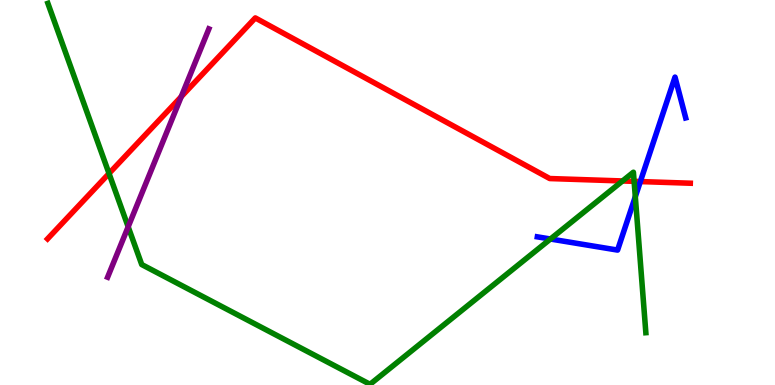[{'lines': ['blue', 'red'], 'intersections': [{'x': 8.26, 'y': 5.28}]}, {'lines': ['green', 'red'], 'intersections': [{'x': 1.41, 'y': 5.49}, {'x': 8.03, 'y': 5.3}, {'x': 8.18, 'y': 5.29}]}, {'lines': ['purple', 'red'], 'intersections': [{'x': 2.34, 'y': 7.49}]}, {'lines': ['blue', 'green'], 'intersections': [{'x': 7.1, 'y': 3.79}, {'x': 8.2, 'y': 4.89}]}, {'lines': ['blue', 'purple'], 'intersections': []}, {'lines': ['green', 'purple'], 'intersections': [{'x': 1.65, 'y': 4.11}]}]